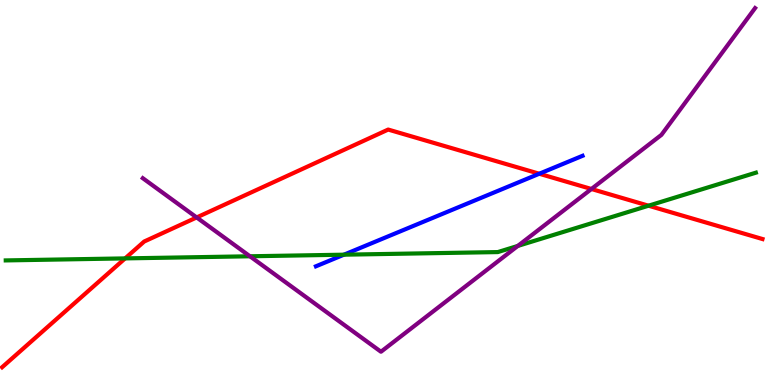[{'lines': ['blue', 'red'], 'intersections': [{'x': 6.96, 'y': 5.49}]}, {'lines': ['green', 'red'], 'intersections': [{'x': 1.61, 'y': 3.29}, {'x': 8.37, 'y': 4.66}]}, {'lines': ['purple', 'red'], 'intersections': [{'x': 2.54, 'y': 4.35}, {'x': 7.63, 'y': 5.09}]}, {'lines': ['blue', 'green'], 'intersections': [{'x': 4.44, 'y': 3.38}]}, {'lines': ['blue', 'purple'], 'intersections': []}, {'lines': ['green', 'purple'], 'intersections': [{'x': 3.23, 'y': 3.34}, {'x': 6.68, 'y': 3.61}]}]